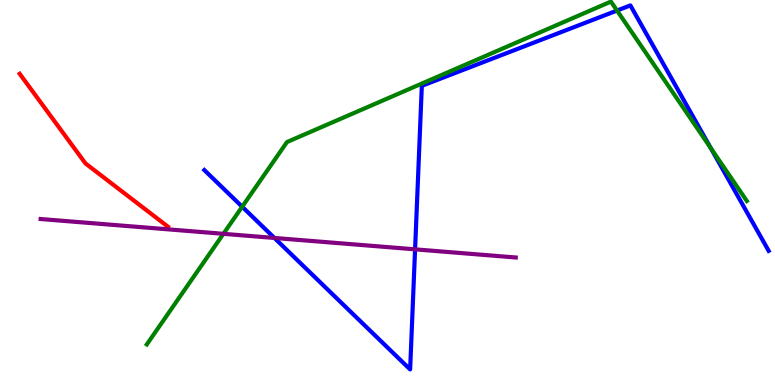[{'lines': ['blue', 'red'], 'intersections': []}, {'lines': ['green', 'red'], 'intersections': []}, {'lines': ['purple', 'red'], 'intersections': []}, {'lines': ['blue', 'green'], 'intersections': [{'x': 3.12, 'y': 4.63}, {'x': 7.96, 'y': 9.73}, {'x': 9.17, 'y': 6.16}]}, {'lines': ['blue', 'purple'], 'intersections': [{'x': 3.54, 'y': 3.82}, {'x': 5.36, 'y': 3.52}]}, {'lines': ['green', 'purple'], 'intersections': [{'x': 2.88, 'y': 3.93}]}]